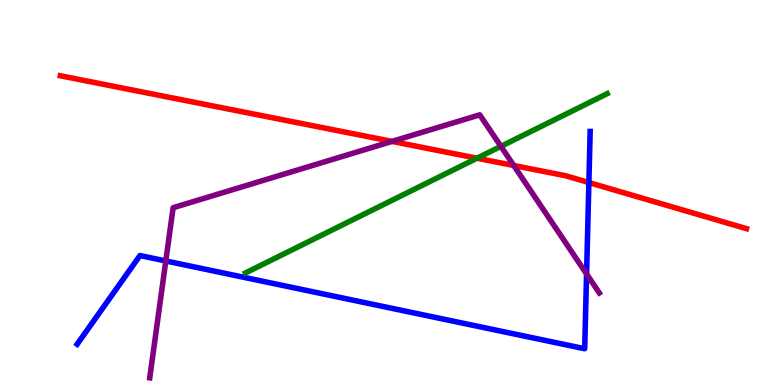[{'lines': ['blue', 'red'], 'intersections': [{'x': 7.6, 'y': 5.26}]}, {'lines': ['green', 'red'], 'intersections': [{'x': 6.15, 'y': 5.89}]}, {'lines': ['purple', 'red'], 'intersections': [{'x': 5.06, 'y': 6.33}, {'x': 6.63, 'y': 5.7}]}, {'lines': ['blue', 'green'], 'intersections': []}, {'lines': ['blue', 'purple'], 'intersections': [{'x': 2.14, 'y': 3.22}, {'x': 7.57, 'y': 2.88}]}, {'lines': ['green', 'purple'], 'intersections': [{'x': 6.46, 'y': 6.2}]}]